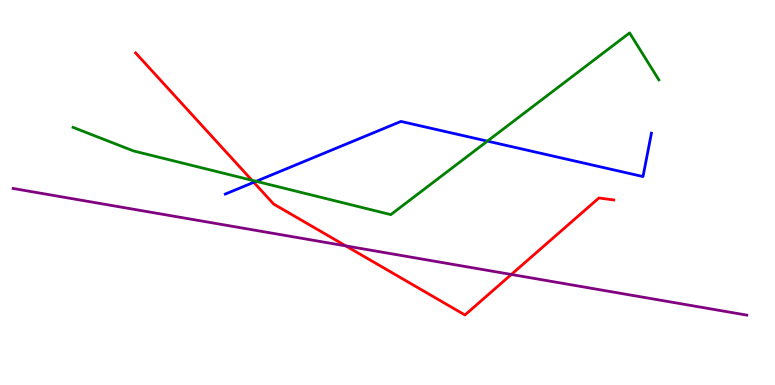[{'lines': ['blue', 'red'], 'intersections': [{'x': 3.27, 'y': 5.27}]}, {'lines': ['green', 'red'], 'intersections': [{'x': 3.25, 'y': 5.32}]}, {'lines': ['purple', 'red'], 'intersections': [{'x': 4.46, 'y': 3.61}, {'x': 6.6, 'y': 2.87}]}, {'lines': ['blue', 'green'], 'intersections': [{'x': 3.31, 'y': 5.29}, {'x': 6.29, 'y': 6.33}]}, {'lines': ['blue', 'purple'], 'intersections': []}, {'lines': ['green', 'purple'], 'intersections': []}]